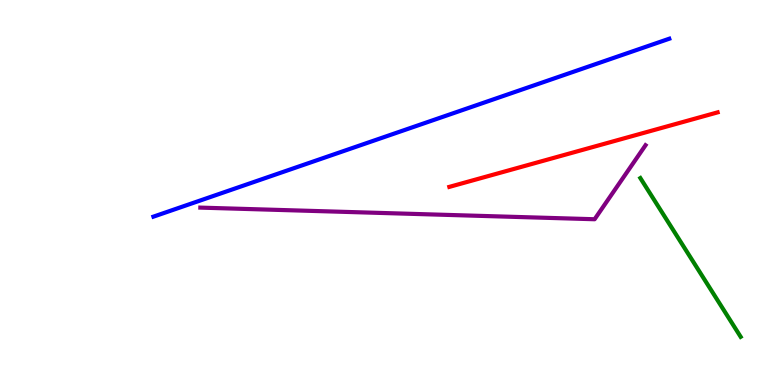[{'lines': ['blue', 'red'], 'intersections': []}, {'lines': ['green', 'red'], 'intersections': []}, {'lines': ['purple', 'red'], 'intersections': []}, {'lines': ['blue', 'green'], 'intersections': []}, {'lines': ['blue', 'purple'], 'intersections': []}, {'lines': ['green', 'purple'], 'intersections': []}]